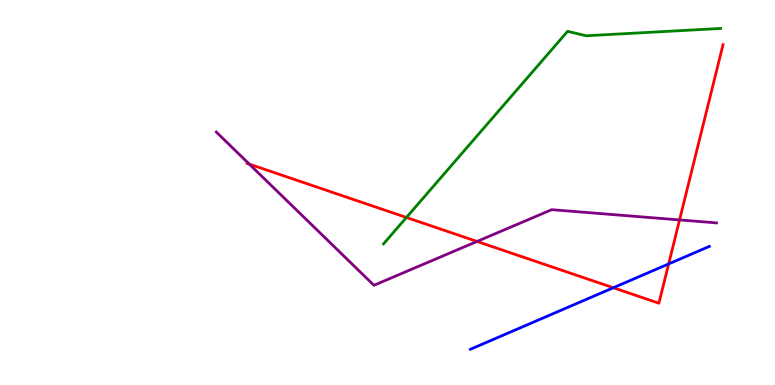[{'lines': ['blue', 'red'], 'intersections': [{'x': 7.91, 'y': 2.53}, {'x': 8.63, 'y': 3.14}]}, {'lines': ['green', 'red'], 'intersections': [{'x': 5.24, 'y': 4.35}]}, {'lines': ['purple', 'red'], 'intersections': [{'x': 3.22, 'y': 5.74}, {'x': 6.16, 'y': 3.73}, {'x': 8.77, 'y': 4.29}]}, {'lines': ['blue', 'green'], 'intersections': []}, {'lines': ['blue', 'purple'], 'intersections': []}, {'lines': ['green', 'purple'], 'intersections': []}]